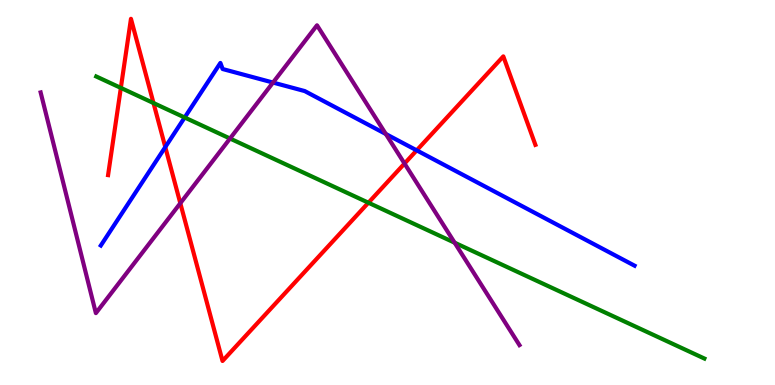[{'lines': ['blue', 'red'], 'intersections': [{'x': 2.13, 'y': 6.18}, {'x': 5.38, 'y': 6.09}]}, {'lines': ['green', 'red'], 'intersections': [{'x': 1.56, 'y': 7.72}, {'x': 1.98, 'y': 7.32}, {'x': 4.75, 'y': 4.73}]}, {'lines': ['purple', 'red'], 'intersections': [{'x': 2.33, 'y': 4.72}, {'x': 5.22, 'y': 5.75}]}, {'lines': ['blue', 'green'], 'intersections': [{'x': 2.38, 'y': 6.95}]}, {'lines': ['blue', 'purple'], 'intersections': [{'x': 3.52, 'y': 7.86}, {'x': 4.98, 'y': 6.52}]}, {'lines': ['green', 'purple'], 'intersections': [{'x': 2.97, 'y': 6.4}, {'x': 5.87, 'y': 3.7}]}]